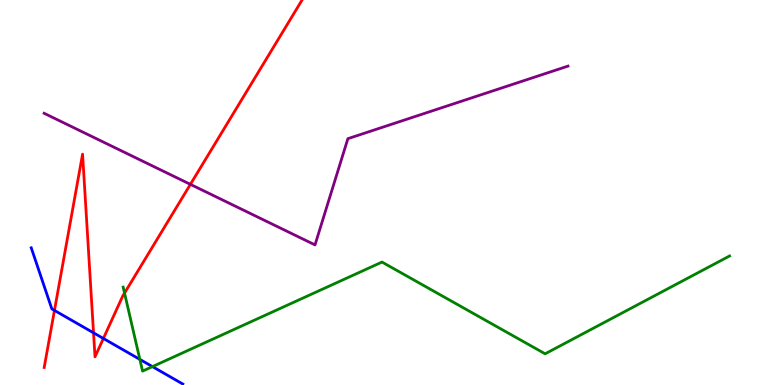[{'lines': ['blue', 'red'], 'intersections': [{'x': 0.703, 'y': 1.94}, {'x': 1.21, 'y': 1.36}, {'x': 1.33, 'y': 1.21}]}, {'lines': ['green', 'red'], 'intersections': [{'x': 1.61, 'y': 2.39}]}, {'lines': ['purple', 'red'], 'intersections': [{'x': 2.46, 'y': 5.21}]}, {'lines': ['blue', 'green'], 'intersections': [{'x': 1.8, 'y': 0.665}, {'x': 1.97, 'y': 0.478}]}, {'lines': ['blue', 'purple'], 'intersections': []}, {'lines': ['green', 'purple'], 'intersections': []}]